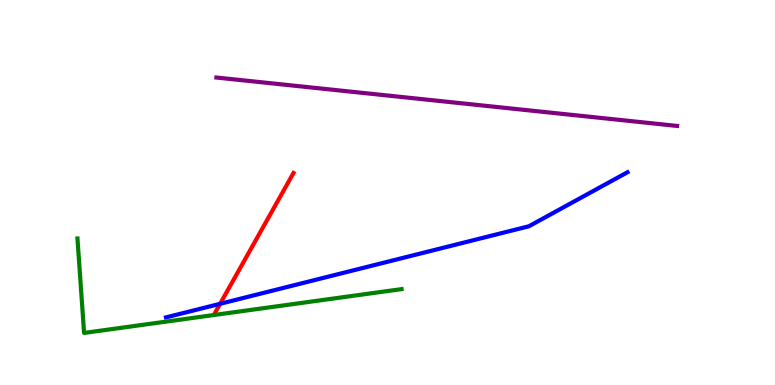[{'lines': ['blue', 'red'], 'intersections': [{'x': 2.84, 'y': 2.11}]}, {'lines': ['green', 'red'], 'intersections': []}, {'lines': ['purple', 'red'], 'intersections': []}, {'lines': ['blue', 'green'], 'intersections': []}, {'lines': ['blue', 'purple'], 'intersections': []}, {'lines': ['green', 'purple'], 'intersections': []}]